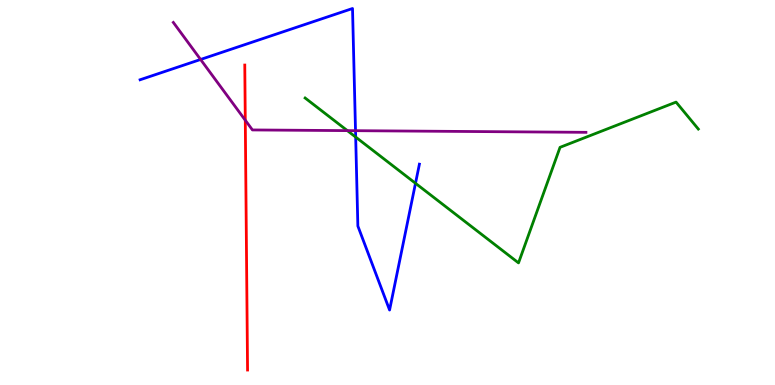[{'lines': ['blue', 'red'], 'intersections': []}, {'lines': ['green', 'red'], 'intersections': []}, {'lines': ['purple', 'red'], 'intersections': [{'x': 3.16, 'y': 6.88}]}, {'lines': ['blue', 'green'], 'intersections': [{'x': 4.59, 'y': 6.44}, {'x': 5.36, 'y': 5.24}]}, {'lines': ['blue', 'purple'], 'intersections': [{'x': 2.59, 'y': 8.46}, {'x': 4.59, 'y': 6.61}]}, {'lines': ['green', 'purple'], 'intersections': [{'x': 4.48, 'y': 6.61}]}]